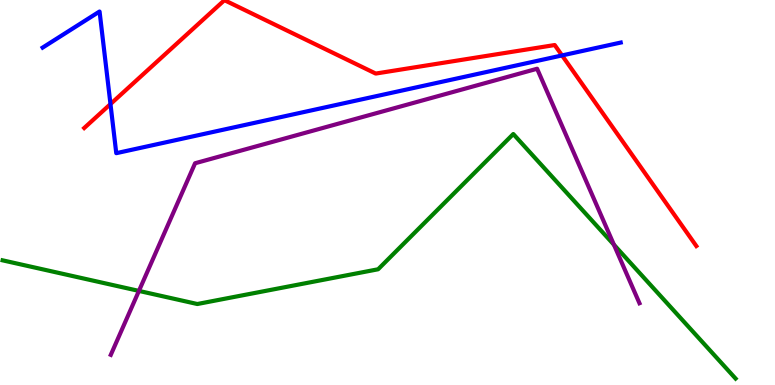[{'lines': ['blue', 'red'], 'intersections': [{'x': 1.43, 'y': 7.3}, {'x': 7.25, 'y': 8.56}]}, {'lines': ['green', 'red'], 'intersections': []}, {'lines': ['purple', 'red'], 'intersections': []}, {'lines': ['blue', 'green'], 'intersections': []}, {'lines': ['blue', 'purple'], 'intersections': []}, {'lines': ['green', 'purple'], 'intersections': [{'x': 1.79, 'y': 2.44}, {'x': 7.92, 'y': 3.64}]}]